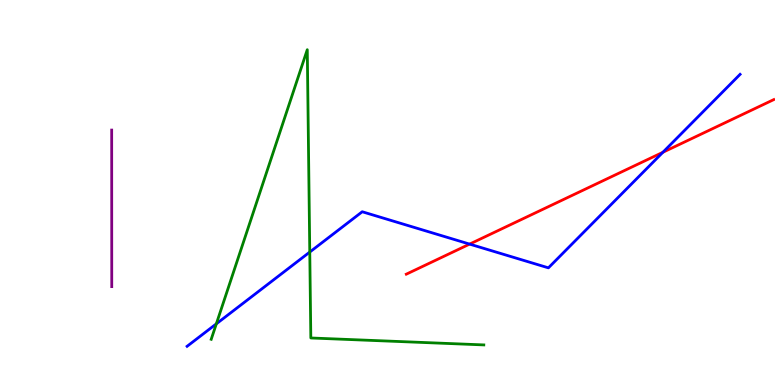[{'lines': ['blue', 'red'], 'intersections': [{'x': 6.06, 'y': 3.66}, {'x': 8.55, 'y': 6.04}]}, {'lines': ['green', 'red'], 'intersections': []}, {'lines': ['purple', 'red'], 'intersections': []}, {'lines': ['blue', 'green'], 'intersections': [{'x': 2.79, 'y': 1.59}, {'x': 4.0, 'y': 3.45}]}, {'lines': ['blue', 'purple'], 'intersections': []}, {'lines': ['green', 'purple'], 'intersections': []}]